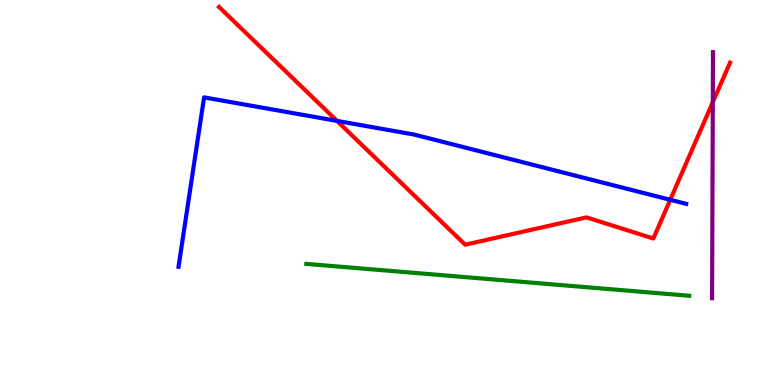[{'lines': ['blue', 'red'], 'intersections': [{'x': 4.35, 'y': 6.86}, {'x': 8.65, 'y': 4.81}]}, {'lines': ['green', 'red'], 'intersections': []}, {'lines': ['purple', 'red'], 'intersections': [{'x': 9.2, 'y': 7.35}]}, {'lines': ['blue', 'green'], 'intersections': []}, {'lines': ['blue', 'purple'], 'intersections': []}, {'lines': ['green', 'purple'], 'intersections': []}]